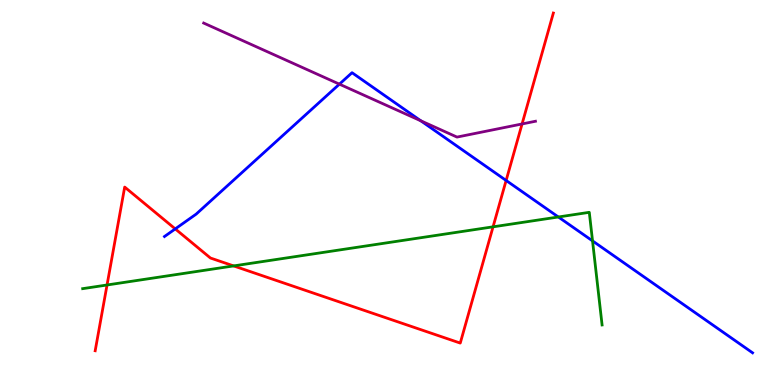[{'lines': ['blue', 'red'], 'intersections': [{'x': 2.26, 'y': 4.05}, {'x': 6.53, 'y': 5.31}]}, {'lines': ['green', 'red'], 'intersections': [{'x': 1.38, 'y': 2.6}, {'x': 3.01, 'y': 3.09}, {'x': 6.36, 'y': 4.11}]}, {'lines': ['purple', 'red'], 'intersections': [{'x': 6.74, 'y': 6.78}]}, {'lines': ['blue', 'green'], 'intersections': [{'x': 7.2, 'y': 4.36}, {'x': 7.65, 'y': 3.74}]}, {'lines': ['blue', 'purple'], 'intersections': [{'x': 4.38, 'y': 7.81}, {'x': 5.43, 'y': 6.86}]}, {'lines': ['green', 'purple'], 'intersections': []}]